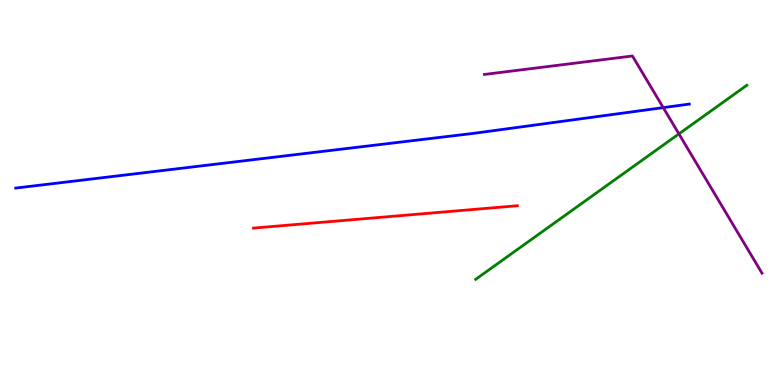[{'lines': ['blue', 'red'], 'intersections': []}, {'lines': ['green', 'red'], 'intersections': []}, {'lines': ['purple', 'red'], 'intersections': []}, {'lines': ['blue', 'green'], 'intersections': []}, {'lines': ['blue', 'purple'], 'intersections': [{'x': 8.56, 'y': 7.2}]}, {'lines': ['green', 'purple'], 'intersections': [{'x': 8.76, 'y': 6.52}]}]